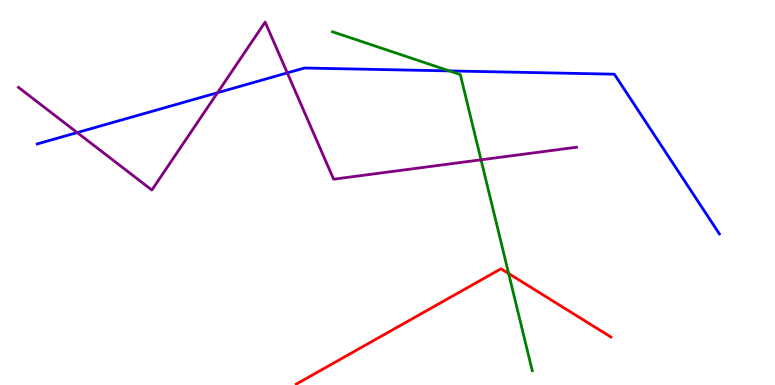[{'lines': ['blue', 'red'], 'intersections': []}, {'lines': ['green', 'red'], 'intersections': [{'x': 6.56, 'y': 2.9}]}, {'lines': ['purple', 'red'], 'intersections': []}, {'lines': ['blue', 'green'], 'intersections': [{'x': 5.8, 'y': 8.16}]}, {'lines': ['blue', 'purple'], 'intersections': [{'x': 0.996, 'y': 6.56}, {'x': 2.81, 'y': 7.59}, {'x': 3.71, 'y': 8.11}]}, {'lines': ['green', 'purple'], 'intersections': [{'x': 6.21, 'y': 5.85}]}]